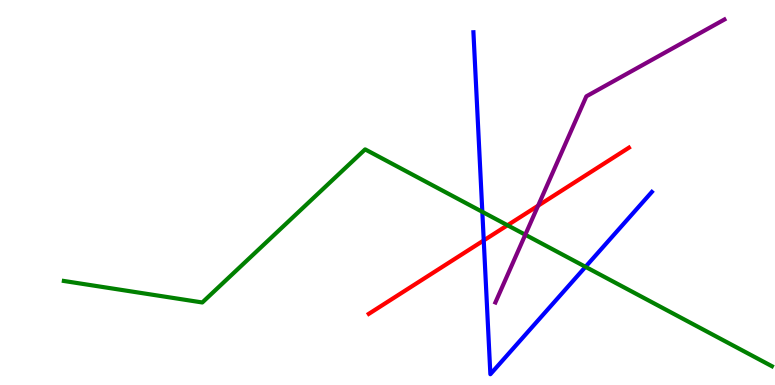[{'lines': ['blue', 'red'], 'intersections': [{'x': 6.24, 'y': 3.76}]}, {'lines': ['green', 'red'], 'intersections': [{'x': 6.55, 'y': 4.15}]}, {'lines': ['purple', 'red'], 'intersections': [{'x': 6.94, 'y': 4.66}]}, {'lines': ['blue', 'green'], 'intersections': [{'x': 6.22, 'y': 4.5}, {'x': 7.55, 'y': 3.07}]}, {'lines': ['blue', 'purple'], 'intersections': []}, {'lines': ['green', 'purple'], 'intersections': [{'x': 6.78, 'y': 3.9}]}]